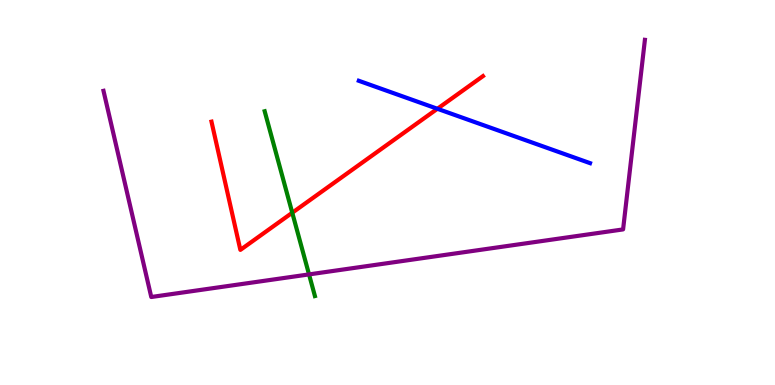[{'lines': ['blue', 'red'], 'intersections': [{'x': 5.64, 'y': 7.17}]}, {'lines': ['green', 'red'], 'intersections': [{'x': 3.77, 'y': 4.47}]}, {'lines': ['purple', 'red'], 'intersections': []}, {'lines': ['blue', 'green'], 'intersections': []}, {'lines': ['blue', 'purple'], 'intersections': []}, {'lines': ['green', 'purple'], 'intersections': [{'x': 3.99, 'y': 2.87}]}]